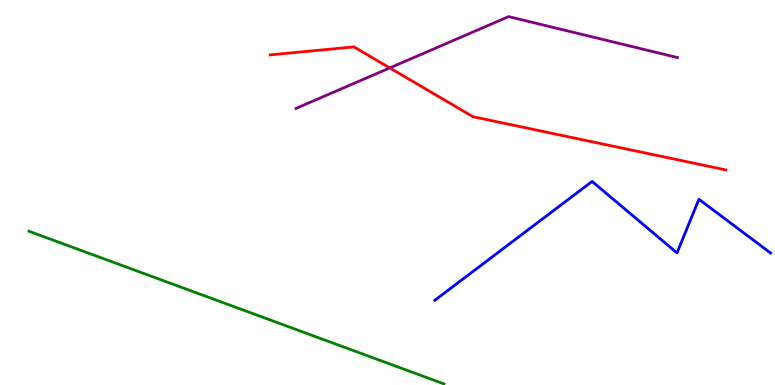[{'lines': ['blue', 'red'], 'intersections': []}, {'lines': ['green', 'red'], 'intersections': []}, {'lines': ['purple', 'red'], 'intersections': [{'x': 5.03, 'y': 8.24}]}, {'lines': ['blue', 'green'], 'intersections': []}, {'lines': ['blue', 'purple'], 'intersections': []}, {'lines': ['green', 'purple'], 'intersections': []}]